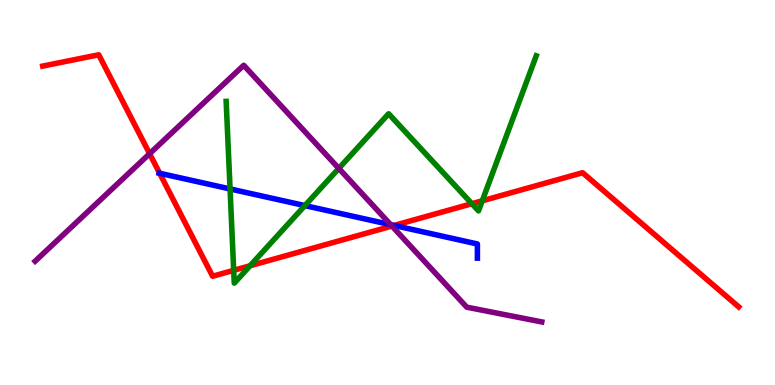[{'lines': ['blue', 'red'], 'intersections': [{'x': 2.06, 'y': 5.5}, {'x': 5.09, 'y': 4.14}]}, {'lines': ['green', 'red'], 'intersections': [{'x': 3.02, 'y': 2.98}, {'x': 3.23, 'y': 3.1}, {'x': 6.09, 'y': 4.71}, {'x': 6.22, 'y': 4.78}]}, {'lines': ['purple', 'red'], 'intersections': [{'x': 1.93, 'y': 6.01}, {'x': 5.06, 'y': 4.13}]}, {'lines': ['blue', 'green'], 'intersections': [{'x': 2.97, 'y': 5.09}, {'x': 3.93, 'y': 4.66}]}, {'lines': ['blue', 'purple'], 'intersections': [{'x': 5.04, 'y': 4.16}]}, {'lines': ['green', 'purple'], 'intersections': [{'x': 4.37, 'y': 5.63}]}]